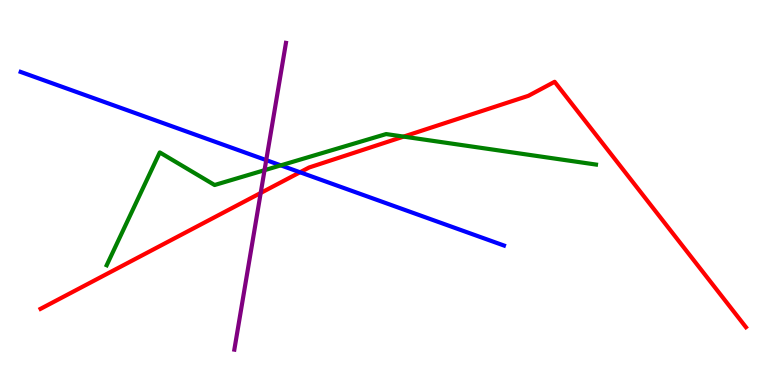[{'lines': ['blue', 'red'], 'intersections': [{'x': 3.87, 'y': 5.53}]}, {'lines': ['green', 'red'], 'intersections': [{'x': 5.21, 'y': 6.45}]}, {'lines': ['purple', 'red'], 'intersections': [{'x': 3.36, 'y': 4.99}]}, {'lines': ['blue', 'green'], 'intersections': [{'x': 3.62, 'y': 5.7}]}, {'lines': ['blue', 'purple'], 'intersections': [{'x': 3.44, 'y': 5.84}]}, {'lines': ['green', 'purple'], 'intersections': [{'x': 3.41, 'y': 5.58}]}]